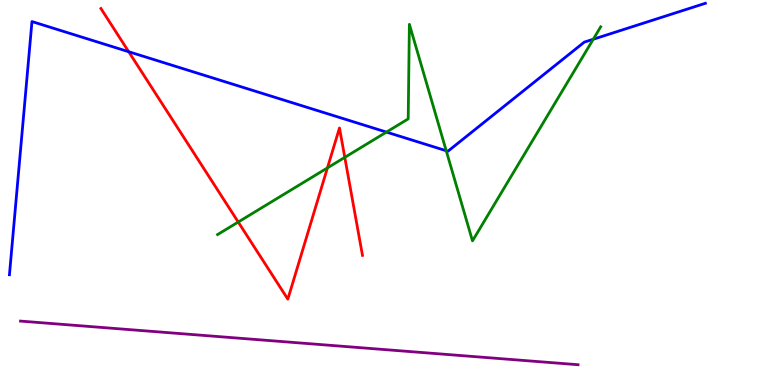[{'lines': ['blue', 'red'], 'intersections': [{'x': 1.66, 'y': 8.66}]}, {'lines': ['green', 'red'], 'intersections': [{'x': 3.07, 'y': 4.23}, {'x': 4.22, 'y': 5.64}, {'x': 4.45, 'y': 5.91}]}, {'lines': ['purple', 'red'], 'intersections': []}, {'lines': ['blue', 'green'], 'intersections': [{'x': 4.99, 'y': 6.57}, {'x': 5.76, 'y': 6.08}, {'x': 7.65, 'y': 8.98}]}, {'lines': ['blue', 'purple'], 'intersections': []}, {'lines': ['green', 'purple'], 'intersections': []}]